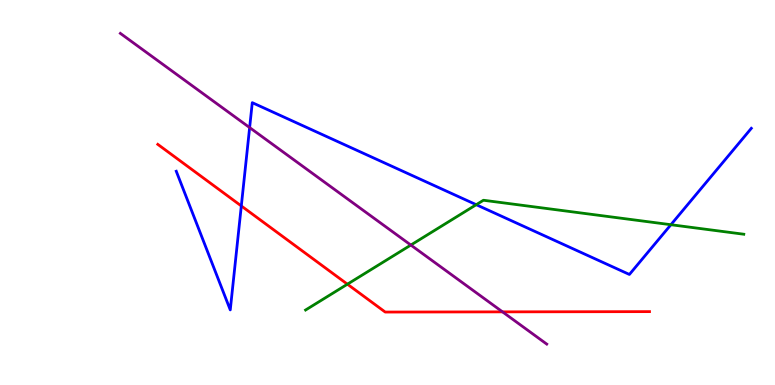[{'lines': ['blue', 'red'], 'intersections': [{'x': 3.11, 'y': 4.65}]}, {'lines': ['green', 'red'], 'intersections': [{'x': 4.48, 'y': 2.62}]}, {'lines': ['purple', 'red'], 'intersections': [{'x': 6.48, 'y': 1.9}]}, {'lines': ['blue', 'green'], 'intersections': [{'x': 6.15, 'y': 4.68}, {'x': 8.66, 'y': 4.16}]}, {'lines': ['blue', 'purple'], 'intersections': [{'x': 3.22, 'y': 6.69}]}, {'lines': ['green', 'purple'], 'intersections': [{'x': 5.3, 'y': 3.63}]}]